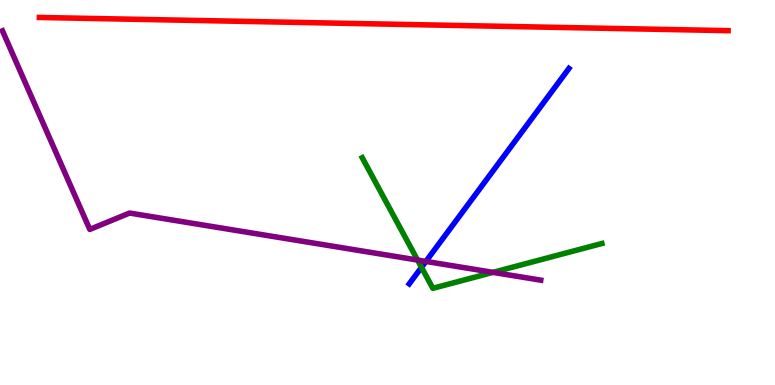[{'lines': ['blue', 'red'], 'intersections': []}, {'lines': ['green', 'red'], 'intersections': []}, {'lines': ['purple', 'red'], 'intersections': []}, {'lines': ['blue', 'green'], 'intersections': [{'x': 5.44, 'y': 3.06}]}, {'lines': ['blue', 'purple'], 'intersections': [{'x': 5.5, 'y': 3.21}]}, {'lines': ['green', 'purple'], 'intersections': [{'x': 5.39, 'y': 3.25}, {'x': 6.36, 'y': 2.93}]}]